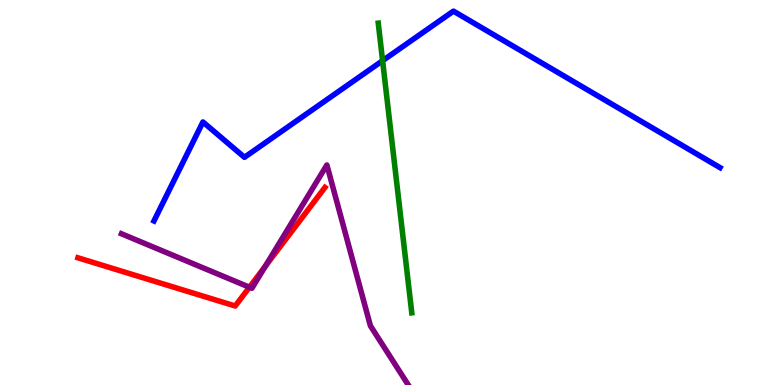[{'lines': ['blue', 'red'], 'intersections': []}, {'lines': ['green', 'red'], 'intersections': []}, {'lines': ['purple', 'red'], 'intersections': [{'x': 3.22, 'y': 2.54}, {'x': 3.42, 'y': 3.08}]}, {'lines': ['blue', 'green'], 'intersections': [{'x': 4.94, 'y': 8.42}]}, {'lines': ['blue', 'purple'], 'intersections': []}, {'lines': ['green', 'purple'], 'intersections': []}]